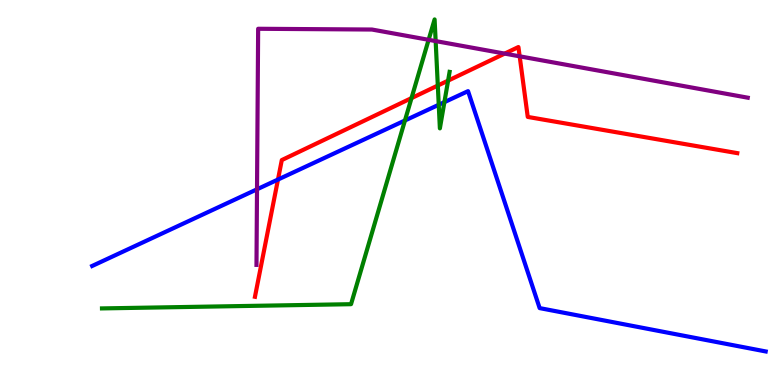[{'lines': ['blue', 'red'], 'intersections': [{'x': 3.59, 'y': 5.34}]}, {'lines': ['green', 'red'], 'intersections': [{'x': 5.31, 'y': 7.45}, {'x': 5.65, 'y': 7.78}, {'x': 5.78, 'y': 7.91}]}, {'lines': ['purple', 'red'], 'intersections': [{'x': 6.51, 'y': 8.61}, {'x': 6.71, 'y': 8.54}]}, {'lines': ['blue', 'green'], 'intersections': [{'x': 5.23, 'y': 6.87}, {'x': 5.66, 'y': 7.28}, {'x': 5.73, 'y': 7.35}]}, {'lines': ['blue', 'purple'], 'intersections': [{'x': 3.32, 'y': 5.08}]}, {'lines': ['green', 'purple'], 'intersections': [{'x': 5.53, 'y': 8.97}, {'x': 5.62, 'y': 8.93}]}]